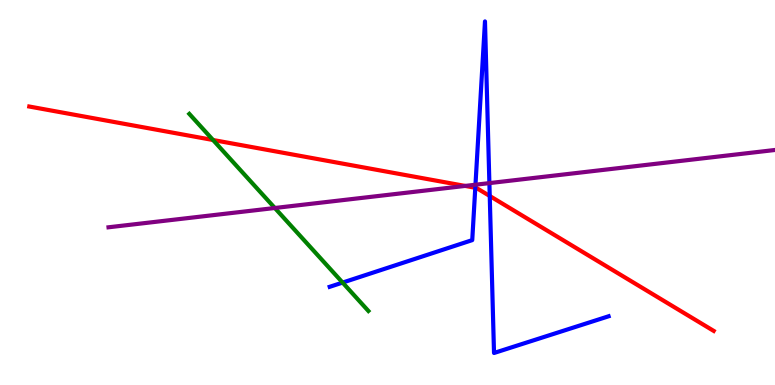[{'lines': ['blue', 'red'], 'intersections': [{'x': 6.13, 'y': 5.12}, {'x': 6.32, 'y': 4.91}]}, {'lines': ['green', 'red'], 'intersections': [{'x': 2.75, 'y': 6.36}]}, {'lines': ['purple', 'red'], 'intersections': [{'x': 6.0, 'y': 5.17}]}, {'lines': ['blue', 'green'], 'intersections': [{'x': 4.42, 'y': 2.66}]}, {'lines': ['blue', 'purple'], 'intersections': [{'x': 6.14, 'y': 5.2}, {'x': 6.31, 'y': 5.24}]}, {'lines': ['green', 'purple'], 'intersections': [{'x': 3.55, 'y': 4.6}]}]